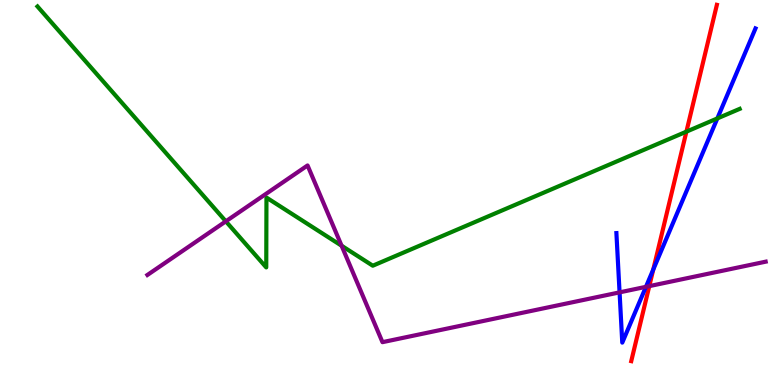[{'lines': ['blue', 'red'], 'intersections': [{'x': 8.43, 'y': 3.0}]}, {'lines': ['green', 'red'], 'intersections': [{'x': 8.86, 'y': 6.58}]}, {'lines': ['purple', 'red'], 'intersections': [{'x': 8.38, 'y': 2.57}]}, {'lines': ['blue', 'green'], 'intersections': [{'x': 9.26, 'y': 6.92}]}, {'lines': ['blue', 'purple'], 'intersections': [{'x': 7.99, 'y': 2.41}, {'x': 8.33, 'y': 2.55}]}, {'lines': ['green', 'purple'], 'intersections': [{'x': 2.91, 'y': 4.25}, {'x': 4.41, 'y': 3.62}]}]